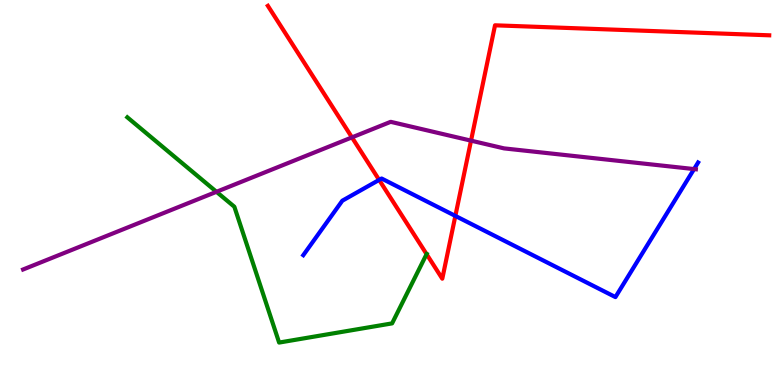[{'lines': ['blue', 'red'], 'intersections': [{'x': 4.89, 'y': 5.33}, {'x': 5.88, 'y': 4.39}]}, {'lines': ['green', 'red'], 'intersections': [{'x': 5.5, 'y': 3.4}]}, {'lines': ['purple', 'red'], 'intersections': [{'x': 4.54, 'y': 6.43}, {'x': 6.08, 'y': 6.35}]}, {'lines': ['blue', 'green'], 'intersections': []}, {'lines': ['blue', 'purple'], 'intersections': [{'x': 8.96, 'y': 5.61}]}, {'lines': ['green', 'purple'], 'intersections': [{'x': 2.79, 'y': 5.02}]}]